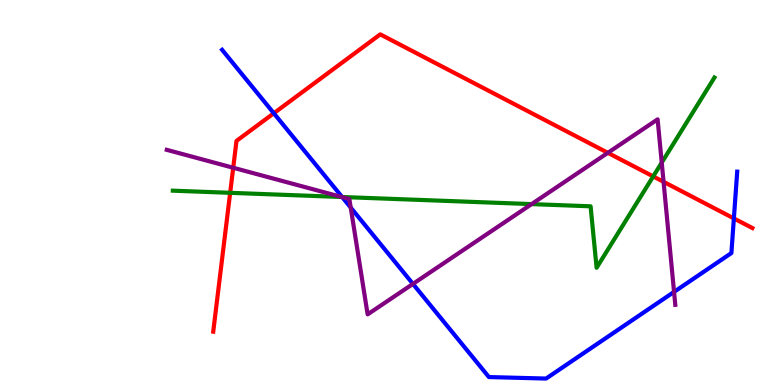[{'lines': ['blue', 'red'], 'intersections': [{'x': 3.53, 'y': 7.06}, {'x': 9.47, 'y': 4.33}]}, {'lines': ['green', 'red'], 'intersections': [{'x': 2.97, 'y': 4.99}, {'x': 8.43, 'y': 5.42}]}, {'lines': ['purple', 'red'], 'intersections': [{'x': 3.01, 'y': 5.64}, {'x': 7.84, 'y': 6.03}, {'x': 8.56, 'y': 5.28}]}, {'lines': ['blue', 'green'], 'intersections': [{'x': 4.41, 'y': 4.88}]}, {'lines': ['blue', 'purple'], 'intersections': [{'x': 4.42, 'y': 4.88}, {'x': 4.53, 'y': 4.61}, {'x': 5.33, 'y': 2.63}, {'x': 8.7, 'y': 2.42}]}, {'lines': ['green', 'purple'], 'intersections': [{'x': 4.41, 'y': 4.88}, {'x': 6.86, 'y': 4.7}, {'x': 8.54, 'y': 5.78}]}]